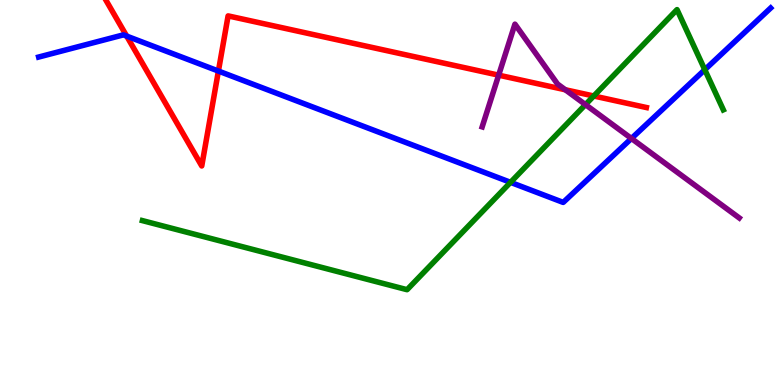[{'lines': ['blue', 'red'], 'intersections': [{'x': 1.63, 'y': 9.06}, {'x': 2.82, 'y': 8.15}]}, {'lines': ['green', 'red'], 'intersections': [{'x': 7.66, 'y': 7.51}]}, {'lines': ['purple', 'red'], 'intersections': [{'x': 6.43, 'y': 8.05}, {'x': 7.29, 'y': 7.67}]}, {'lines': ['blue', 'green'], 'intersections': [{'x': 6.59, 'y': 5.26}, {'x': 9.09, 'y': 8.19}]}, {'lines': ['blue', 'purple'], 'intersections': [{'x': 8.15, 'y': 6.4}]}, {'lines': ['green', 'purple'], 'intersections': [{'x': 7.55, 'y': 7.28}]}]